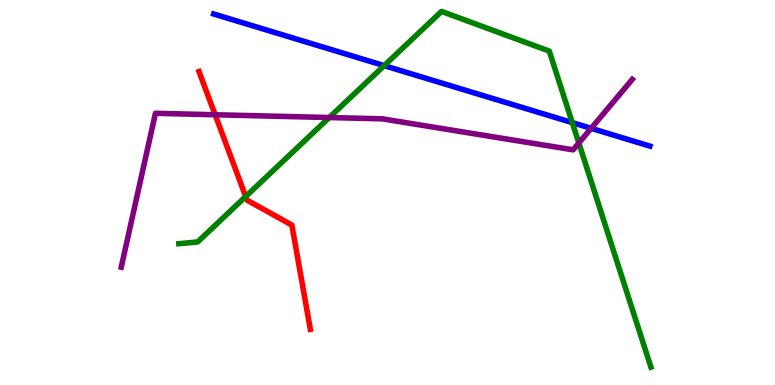[{'lines': ['blue', 'red'], 'intersections': []}, {'lines': ['green', 'red'], 'intersections': [{'x': 3.17, 'y': 4.9}]}, {'lines': ['purple', 'red'], 'intersections': [{'x': 2.78, 'y': 7.02}]}, {'lines': ['blue', 'green'], 'intersections': [{'x': 4.96, 'y': 8.3}, {'x': 7.38, 'y': 6.82}]}, {'lines': ['blue', 'purple'], 'intersections': [{'x': 7.63, 'y': 6.67}]}, {'lines': ['green', 'purple'], 'intersections': [{'x': 4.25, 'y': 6.95}, {'x': 7.47, 'y': 6.29}]}]